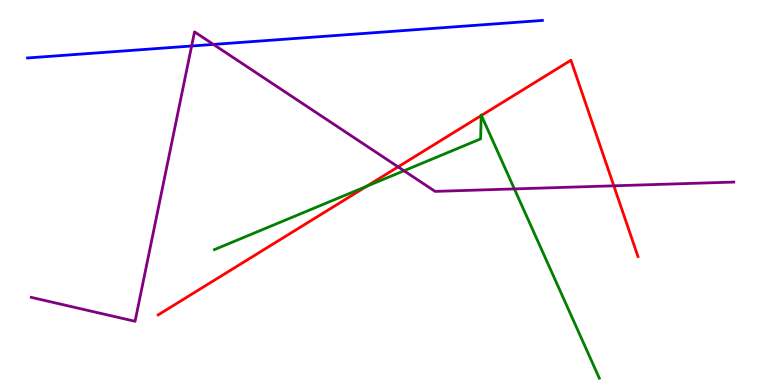[{'lines': ['blue', 'red'], 'intersections': []}, {'lines': ['green', 'red'], 'intersections': [{'x': 4.73, 'y': 5.16}, {'x': 6.21, 'y': 7.0}, {'x': 6.21, 'y': 7.0}]}, {'lines': ['purple', 'red'], 'intersections': [{'x': 5.14, 'y': 5.67}, {'x': 7.92, 'y': 5.17}]}, {'lines': ['blue', 'green'], 'intersections': []}, {'lines': ['blue', 'purple'], 'intersections': [{'x': 2.47, 'y': 8.8}, {'x': 2.75, 'y': 8.85}]}, {'lines': ['green', 'purple'], 'intersections': [{'x': 5.21, 'y': 5.56}, {'x': 6.64, 'y': 5.09}]}]